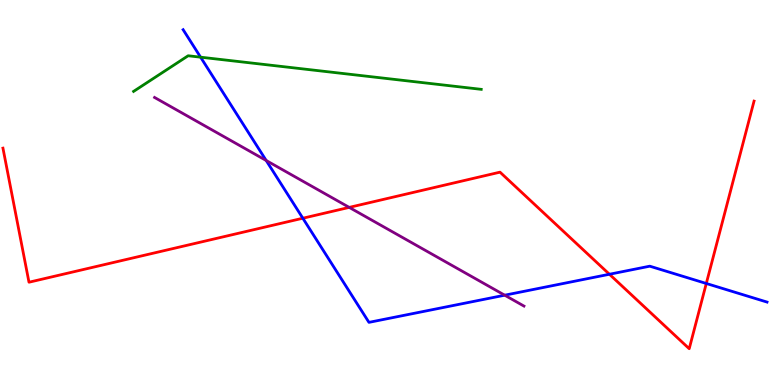[{'lines': ['blue', 'red'], 'intersections': [{'x': 3.91, 'y': 4.33}, {'x': 7.86, 'y': 2.88}, {'x': 9.11, 'y': 2.64}]}, {'lines': ['green', 'red'], 'intersections': []}, {'lines': ['purple', 'red'], 'intersections': [{'x': 4.51, 'y': 4.61}]}, {'lines': ['blue', 'green'], 'intersections': [{'x': 2.59, 'y': 8.51}]}, {'lines': ['blue', 'purple'], 'intersections': [{'x': 3.43, 'y': 5.83}, {'x': 6.51, 'y': 2.33}]}, {'lines': ['green', 'purple'], 'intersections': []}]